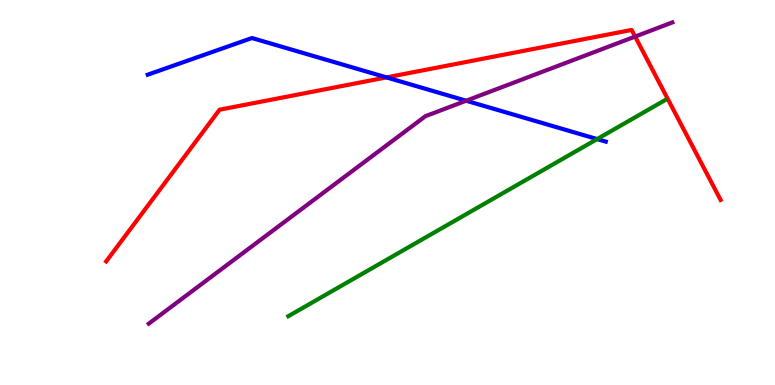[{'lines': ['blue', 'red'], 'intersections': [{'x': 4.99, 'y': 7.99}]}, {'lines': ['green', 'red'], 'intersections': []}, {'lines': ['purple', 'red'], 'intersections': [{'x': 8.2, 'y': 9.05}]}, {'lines': ['blue', 'green'], 'intersections': [{'x': 7.71, 'y': 6.39}]}, {'lines': ['blue', 'purple'], 'intersections': [{'x': 6.01, 'y': 7.38}]}, {'lines': ['green', 'purple'], 'intersections': []}]